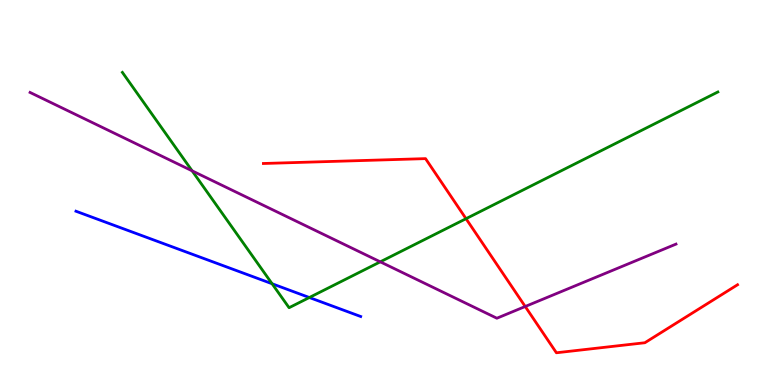[{'lines': ['blue', 'red'], 'intersections': []}, {'lines': ['green', 'red'], 'intersections': [{'x': 6.01, 'y': 4.32}]}, {'lines': ['purple', 'red'], 'intersections': [{'x': 6.78, 'y': 2.04}]}, {'lines': ['blue', 'green'], 'intersections': [{'x': 3.51, 'y': 2.63}, {'x': 3.99, 'y': 2.27}]}, {'lines': ['blue', 'purple'], 'intersections': []}, {'lines': ['green', 'purple'], 'intersections': [{'x': 2.48, 'y': 5.56}, {'x': 4.91, 'y': 3.2}]}]